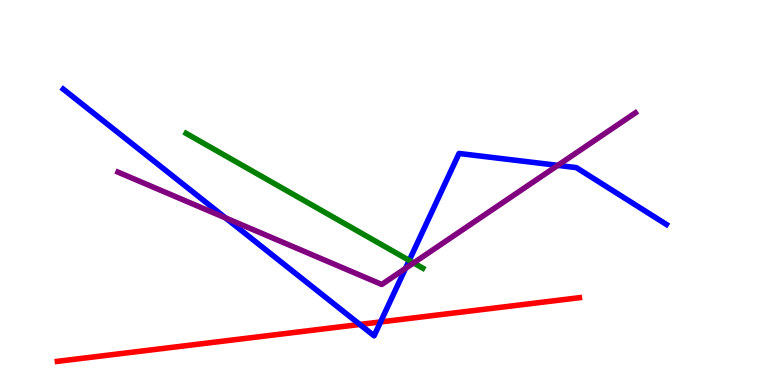[{'lines': ['blue', 'red'], 'intersections': [{'x': 4.64, 'y': 1.57}, {'x': 4.91, 'y': 1.64}]}, {'lines': ['green', 'red'], 'intersections': []}, {'lines': ['purple', 'red'], 'intersections': []}, {'lines': ['blue', 'green'], 'intersections': [{'x': 5.28, 'y': 3.24}]}, {'lines': ['blue', 'purple'], 'intersections': [{'x': 2.91, 'y': 4.34}, {'x': 5.23, 'y': 3.03}, {'x': 7.2, 'y': 5.7}]}, {'lines': ['green', 'purple'], 'intersections': [{'x': 5.34, 'y': 3.17}]}]